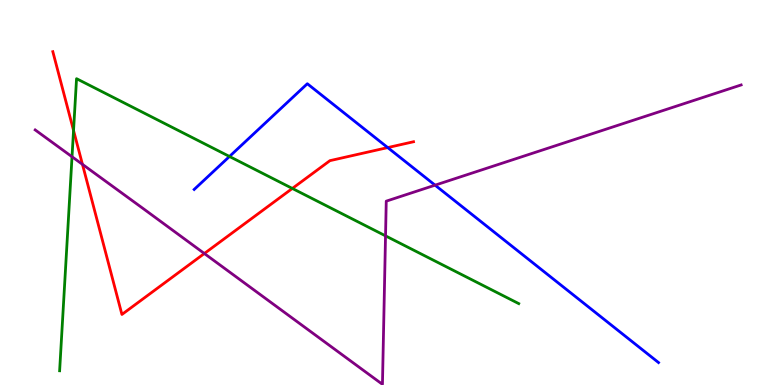[{'lines': ['blue', 'red'], 'intersections': [{'x': 5.0, 'y': 6.17}]}, {'lines': ['green', 'red'], 'intersections': [{'x': 0.949, 'y': 6.61}, {'x': 3.77, 'y': 5.11}]}, {'lines': ['purple', 'red'], 'intersections': [{'x': 1.06, 'y': 5.73}, {'x': 2.64, 'y': 3.42}]}, {'lines': ['blue', 'green'], 'intersections': [{'x': 2.96, 'y': 5.94}]}, {'lines': ['blue', 'purple'], 'intersections': [{'x': 5.61, 'y': 5.19}]}, {'lines': ['green', 'purple'], 'intersections': [{'x': 0.929, 'y': 5.93}, {'x': 4.97, 'y': 3.87}]}]